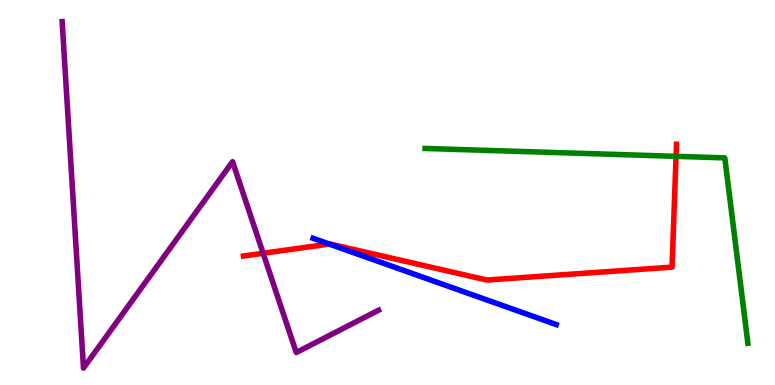[{'lines': ['blue', 'red'], 'intersections': [{'x': 4.25, 'y': 3.66}]}, {'lines': ['green', 'red'], 'intersections': [{'x': 8.72, 'y': 5.94}]}, {'lines': ['purple', 'red'], 'intersections': [{'x': 3.4, 'y': 3.42}]}, {'lines': ['blue', 'green'], 'intersections': []}, {'lines': ['blue', 'purple'], 'intersections': []}, {'lines': ['green', 'purple'], 'intersections': []}]